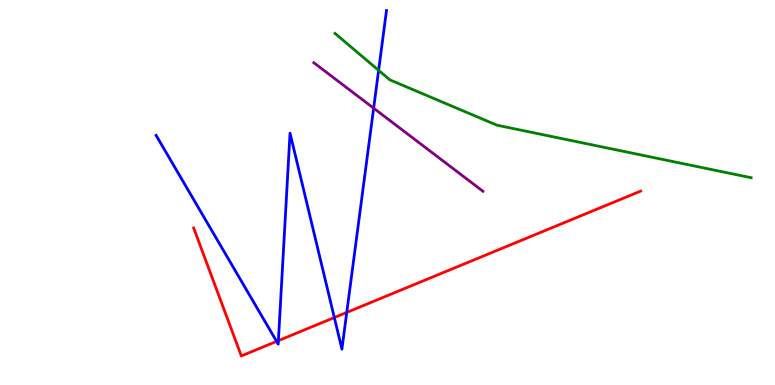[{'lines': ['blue', 'red'], 'intersections': [{'x': 3.57, 'y': 1.13}, {'x': 3.59, 'y': 1.15}, {'x': 4.31, 'y': 1.75}, {'x': 4.47, 'y': 1.89}]}, {'lines': ['green', 'red'], 'intersections': []}, {'lines': ['purple', 'red'], 'intersections': []}, {'lines': ['blue', 'green'], 'intersections': [{'x': 4.89, 'y': 8.17}]}, {'lines': ['blue', 'purple'], 'intersections': [{'x': 4.82, 'y': 7.19}]}, {'lines': ['green', 'purple'], 'intersections': []}]